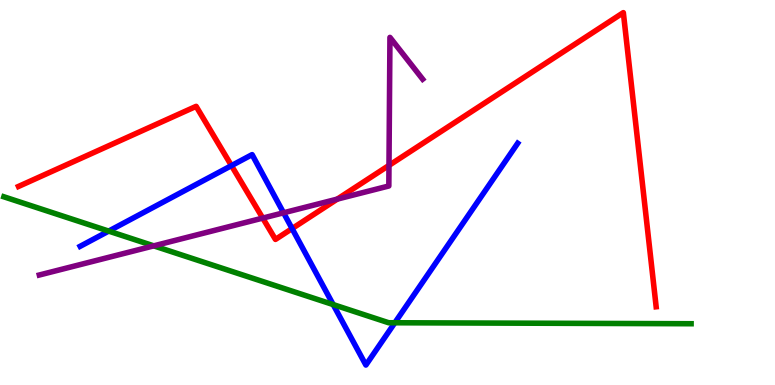[{'lines': ['blue', 'red'], 'intersections': [{'x': 2.99, 'y': 5.7}, {'x': 3.77, 'y': 4.06}]}, {'lines': ['green', 'red'], 'intersections': []}, {'lines': ['purple', 'red'], 'intersections': [{'x': 3.39, 'y': 4.34}, {'x': 4.35, 'y': 4.83}, {'x': 5.02, 'y': 5.7}]}, {'lines': ['blue', 'green'], 'intersections': [{'x': 1.4, 'y': 4.0}, {'x': 4.3, 'y': 2.09}, {'x': 5.09, 'y': 1.62}]}, {'lines': ['blue', 'purple'], 'intersections': [{'x': 3.66, 'y': 4.47}]}, {'lines': ['green', 'purple'], 'intersections': [{'x': 1.98, 'y': 3.61}]}]